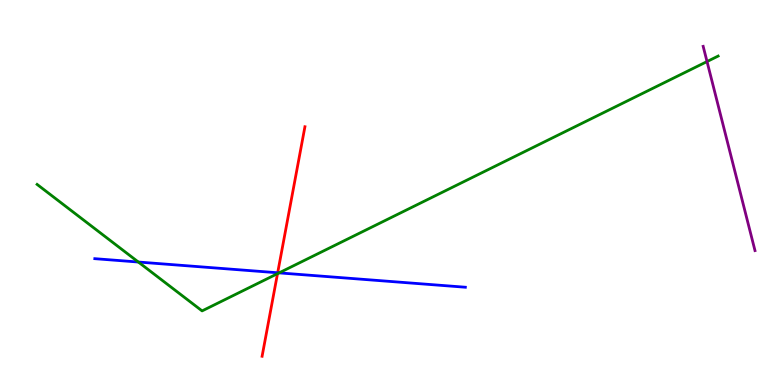[{'lines': ['blue', 'red'], 'intersections': [{'x': 3.58, 'y': 2.92}]}, {'lines': ['green', 'red'], 'intersections': [{'x': 3.58, 'y': 2.89}]}, {'lines': ['purple', 'red'], 'intersections': []}, {'lines': ['blue', 'green'], 'intersections': [{'x': 1.79, 'y': 3.19}, {'x': 3.6, 'y': 2.91}]}, {'lines': ['blue', 'purple'], 'intersections': []}, {'lines': ['green', 'purple'], 'intersections': [{'x': 9.12, 'y': 8.4}]}]